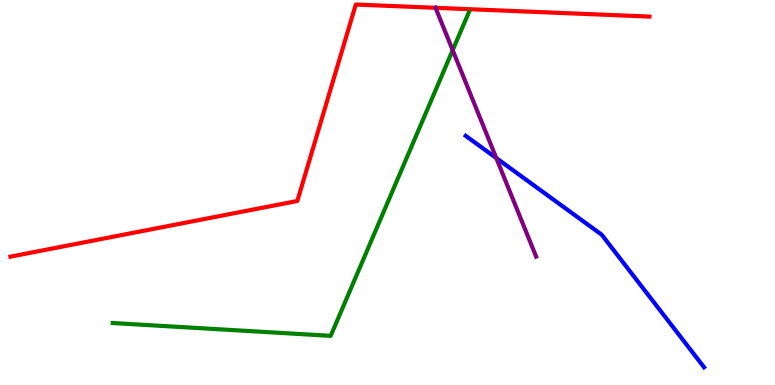[{'lines': ['blue', 'red'], 'intersections': []}, {'lines': ['green', 'red'], 'intersections': []}, {'lines': ['purple', 'red'], 'intersections': [{'x': 5.62, 'y': 9.8}]}, {'lines': ['blue', 'green'], 'intersections': []}, {'lines': ['blue', 'purple'], 'intersections': [{'x': 6.4, 'y': 5.89}]}, {'lines': ['green', 'purple'], 'intersections': [{'x': 5.84, 'y': 8.7}]}]